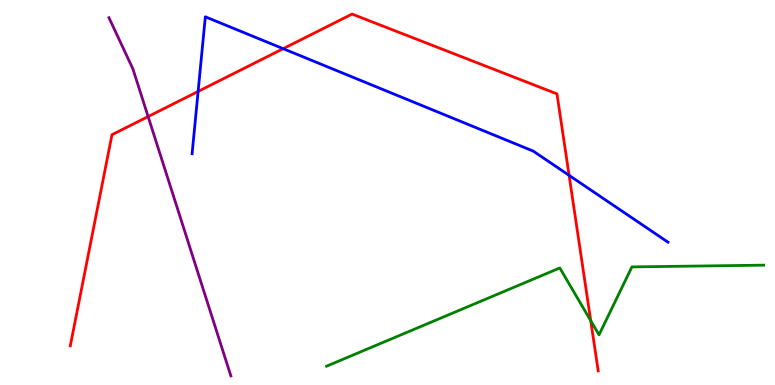[{'lines': ['blue', 'red'], 'intersections': [{'x': 2.56, 'y': 7.62}, {'x': 3.65, 'y': 8.74}, {'x': 7.34, 'y': 5.45}]}, {'lines': ['green', 'red'], 'intersections': [{'x': 7.62, 'y': 1.67}]}, {'lines': ['purple', 'red'], 'intersections': [{'x': 1.91, 'y': 6.97}]}, {'lines': ['blue', 'green'], 'intersections': []}, {'lines': ['blue', 'purple'], 'intersections': []}, {'lines': ['green', 'purple'], 'intersections': []}]